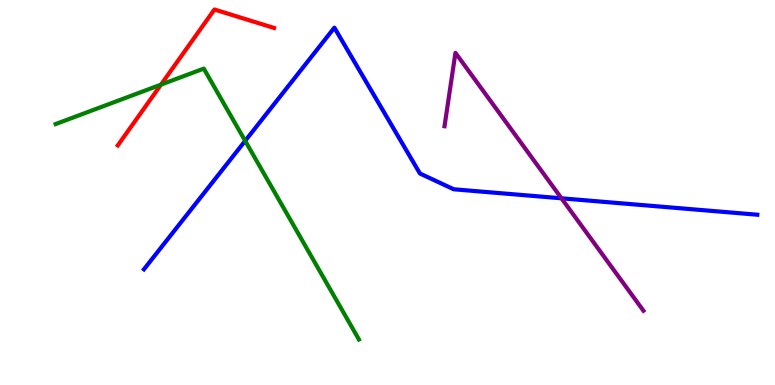[{'lines': ['blue', 'red'], 'intersections': []}, {'lines': ['green', 'red'], 'intersections': [{'x': 2.08, 'y': 7.8}]}, {'lines': ['purple', 'red'], 'intersections': []}, {'lines': ['blue', 'green'], 'intersections': [{'x': 3.16, 'y': 6.34}]}, {'lines': ['blue', 'purple'], 'intersections': [{'x': 7.25, 'y': 4.85}]}, {'lines': ['green', 'purple'], 'intersections': []}]